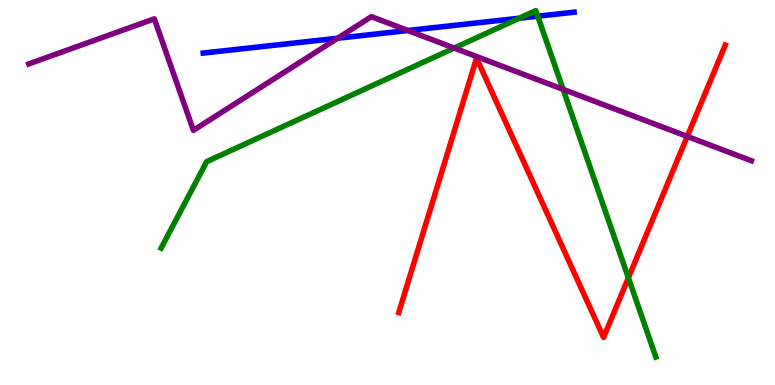[{'lines': ['blue', 'red'], 'intersections': []}, {'lines': ['green', 'red'], 'intersections': [{'x': 8.11, 'y': 2.78}]}, {'lines': ['purple', 'red'], 'intersections': [{'x': 8.87, 'y': 6.46}]}, {'lines': ['blue', 'green'], 'intersections': [{'x': 6.7, 'y': 9.53}, {'x': 6.94, 'y': 9.58}]}, {'lines': ['blue', 'purple'], 'intersections': [{'x': 4.36, 'y': 9.01}, {'x': 5.26, 'y': 9.21}]}, {'lines': ['green', 'purple'], 'intersections': [{'x': 5.86, 'y': 8.75}, {'x': 7.27, 'y': 7.68}]}]